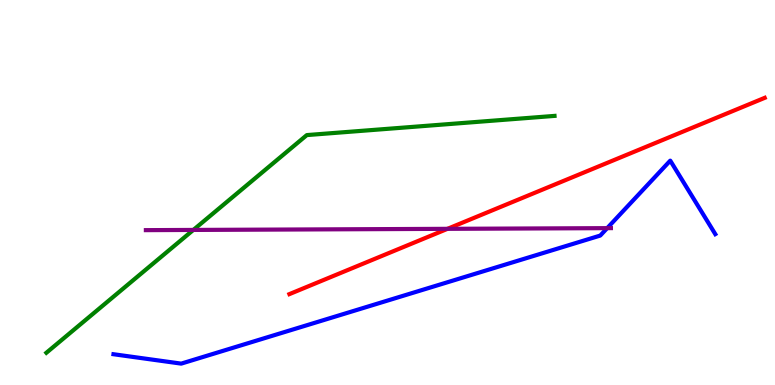[{'lines': ['blue', 'red'], 'intersections': []}, {'lines': ['green', 'red'], 'intersections': []}, {'lines': ['purple', 'red'], 'intersections': [{'x': 5.77, 'y': 4.06}]}, {'lines': ['blue', 'green'], 'intersections': []}, {'lines': ['blue', 'purple'], 'intersections': [{'x': 7.83, 'y': 4.07}]}, {'lines': ['green', 'purple'], 'intersections': [{'x': 2.49, 'y': 4.03}]}]